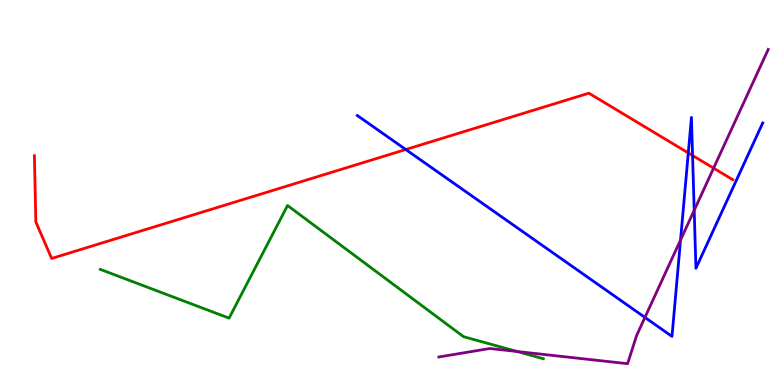[{'lines': ['blue', 'red'], 'intersections': [{'x': 5.24, 'y': 6.12}, {'x': 8.88, 'y': 6.03}, {'x': 8.94, 'y': 5.96}]}, {'lines': ['green', 'red'], 'intersections': []}, {'lines': ['purple', 'red'], 'intersections': [{'x': 9.21, 'y': 5.63}]}, {'lines': ['blue', 'green'], 'intersections': []}, {'lines': ['blue', 'purple'], 'intersections': [{'x': 8.32, 'y': 1.76}, {'x': 8.78, 'y': 3.77}, {'x': 8.96, 'y': 4.54}]}, {'lines': ['green', 'purple'], 'intersections': [{'x': 6.67, 'y': 0.87}]}]